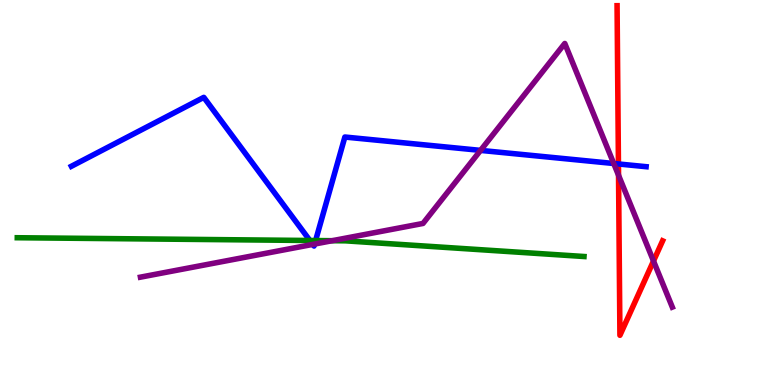[{'lines': ['blue', 'red'], 'intersections': [{'x': 7.98, 'y': 5.74}]}, {'lines': ['green', 'red'], 'intersections': []}, {'lines': ['purple', 'red'], 'intersections': [{'x': 7.98, 'y': 5.45}, {'x': 8.43, 'y': 3.22}]}, {'lines': ['blue', 'green'], 'intersections': [{'x': 4.0, 'y': 3.75}, {'x': 4.07, 'y': 3.75}]}, {'lines': ['blue', 'purple'], 'intersections': [{'x': 4.04, 'y': 3.65}, {'x': 4.06, 'y': 3.66}, {'x': 6.2, 'y': 6.09}, {'x': 7.92, 'y': 5.75}]}, {'lines': ['green', 'purple'], 'intersections': [{'x': 4.29, 'y': 3.75}]}]